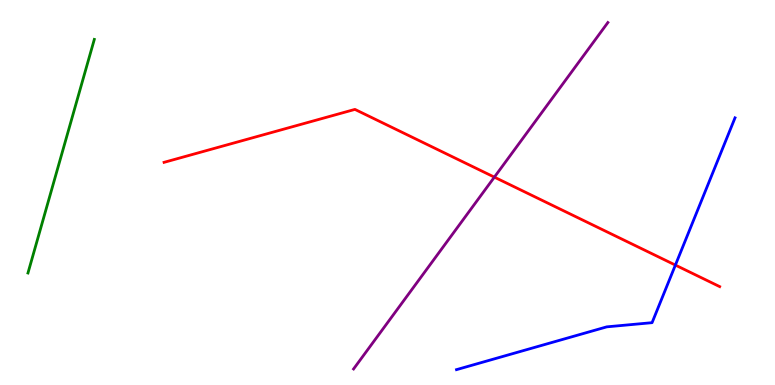[{'lines': ['blue', 'red'], 'intersections': [{'x': 8.71, 'y': 3.11}]}, {'lines': ['green', 'red'], 'intersections': []}, {'lines': ['purple', 'red'], 'intersections': [{'x': 6.38, 'y': 5.4}]}, {'lines': ['blue', 'green'], 'intersections': []}, {'lines': ['blue', 'purple'], 'intersections': []}, {'lines': ['green', 'purple'], 'intersections': []}]